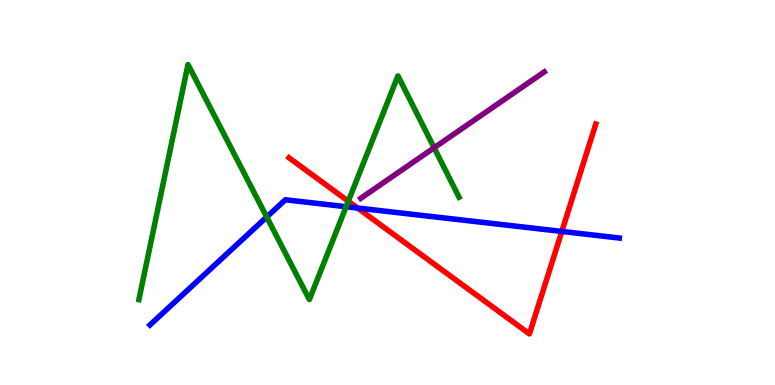[{'lines': ['blue', 'red'], 'intersections': [{'x': 4.61, 'y': 4.6}, {'x': 7.25, 'y': 3.99}]}, {'lines': ['green', 'red'], 'intersections': [{'x': 4.49, 'y': 4.77}]}, {'lines': ['purple', 'red'], 'intersections': []}, {'lines': ['blue', 'green'], 'intersections': [{'x': 3.44, 'y': 4.36}, {'x': 4.47, 'y': 4.63}]}, {'lines': ['blue', 'purple'], 'intersections': []}, {'lines': ['green', 'purple'], 'intersections': [{'x': 5.6, 'y': 6.16}]}]